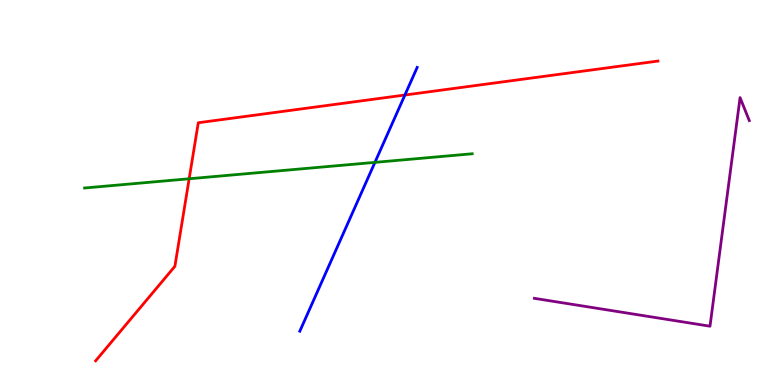[{'lines': ['blue', 'red'], 'intersections': [{'x': 5.22, 'y': 7.53}]}, {'lines': ['green', 'red'], 'intersections': [{'x': 2.44, 'y': 5.36}]}, {'lines': ['purple', 'red'], 'intersections': []}, {'lines': ['blue', 'green'], 'intersections': [{'x': 4.84, 'y': 5.78}]}, {'lines': ['blue', 'purple'], 'intersections': []}, {'lines': ['green', 'purple'], 'intersections': []}]